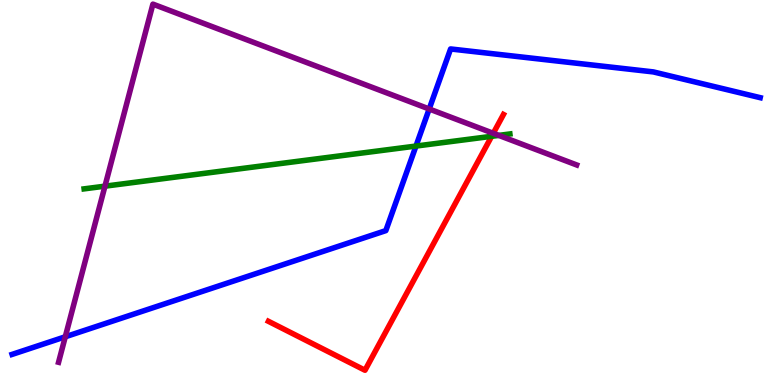[{'lines': ['blue', 'red'], 'intersections': []}, {'lines': ['green', 'red'], 'intersections': [{'x': 6.34, 'y': 6.46}]}, {'lines': ['purple', 'red'], 'intersections': [{'x': 6.36, 'y': 6.54}]}, {'lines': ['blue', 'green'], 'intersections': [{'x': 5.37, 'y': 6.21}]}, {'lines': ['blue', 'purple'], 'intersections': [{'x': 0.842, 'y': 1.25}, {'x': 5.54, 'y': 7.17}]}, {'lines': ['green', 'purple'], 'intersections': [{'x': 1.35, 'y': 5.16}, {'x': 6.44, 'y': 6.48}]}]